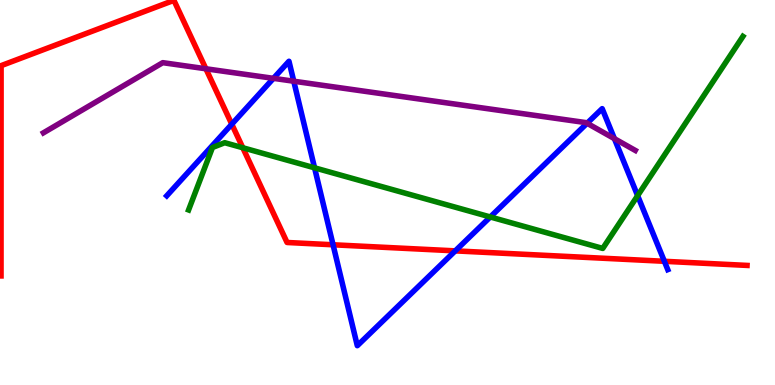[{'lines': ['blue', 'red'], 'intersections': [{'x': 2.99, 'y': 6.77}, {'x': 4.3, 'y': 3.64}, {'x': 5.87, 'y': 3.48}, {'x': 8.57, 'y': 3.21}]}, {'lines': ['green', 'red'], 'intersections': [{'x': 3.13, 'y': 6.16}]}, {'lines': ['purple', 'red'], 'intersections': [{'x': 2.66, 'y': 8.21}]}, {'lines': ['blue', 'green'], 'intersections': [{'x': 4.06, 'y': 5.64}, {'x': 6.33, 'y': 4.36}, {'x': 8.23, 'y': 4.92}]}, {'lines': ['blue', 'purple'], 'intersections': [{'x': 3.53, 'y': 7.97}, {'x': 3.79, 'y': 7.89}, {'x': 7.58, 'y': 6.8}, {'x': 7.93, 'y': 6.4}]}, {'lines': ['green', 'purple'], 'intersections': []}]